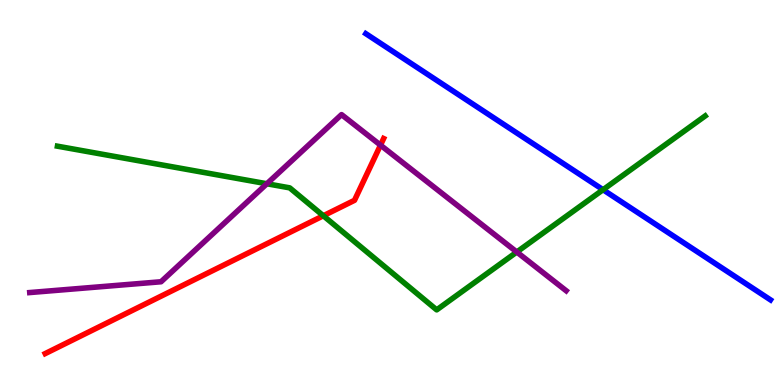[{'lines': ['blue', 'red'], 'intersections': []}, {'lines': ['green', 'red'], 'intersections': [{'x': 4.17, 'y': 4.4}]}, {'lines': ['purple', 'red'], 'intersections': [{'x': 4.91, 'y': 6.23}]}, {'lines': ['blue', 'green'], 'intersections': [{'x': 7.78, 'y': 5.07}]}, {'lines': ['blue', 'purple'], 'intersections': []}, {'lines': ['green', 'purple'], 'intersections': [{'x': 3.44, 'y': 5.23}, {'x': 6.67, 'y': 3.45}]}]